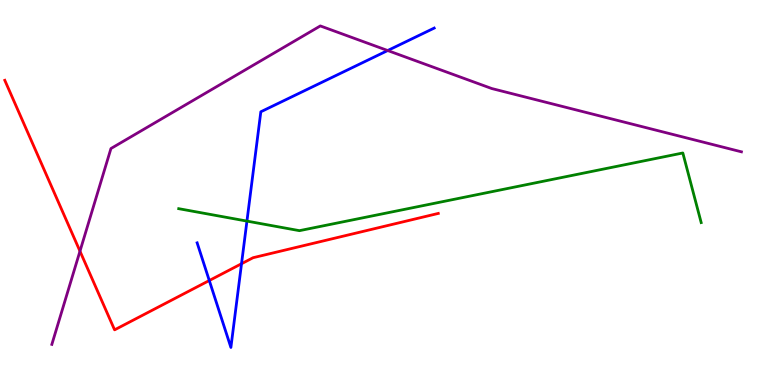[{'lines': ['blue', 'red'], 'intersections': [{'x': 2.7, 'y': 2.71}, {'x': 3.12, 'y': 3.15}]}, {'lines': ['green', 'red'], 'intersections': []}, {'lines': ['purple', 'red'], 'intersections': [{'x': 1.03, 'y': 3.48}]}, {'lines': ['blue', 'green'], 'intersections': [{'x': 3.19, 'y': 4.26}]}, {'lines': ['blue', 'purple'], 'intersections': [{'x': 5.0, 'y': 8.69}]}, {'lines': ['green', 'purple'], 'intersections': []}]